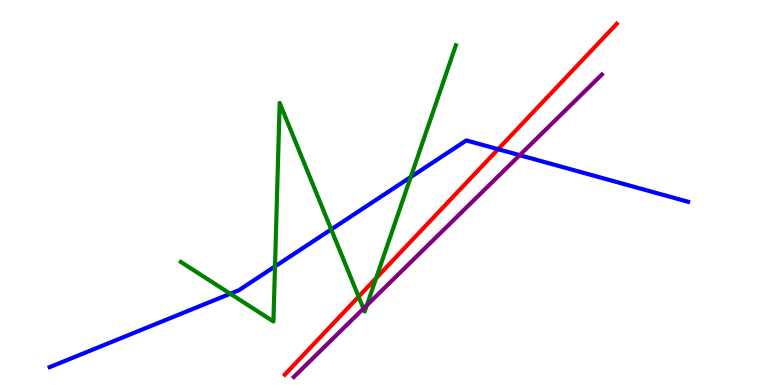[{'lines': ['blue', 'red'], 'intersections': [{'x': 6.43, 'y': 6.12}]}, {'lines': ['green', 'red'], 'intersections': [{'x': 4.63, 'y': 2.29}, {'x': 4.85, 'y': 2.78}]}, {'lines': ['purple', 'red'], 'intersections': []}, {'lines': ['blue', 'green'], 'intersections': [{'x': 2.97, 'y': 2.37}, {'x': 3.55, 'y': 3.08}, {'x': 4.27, 'y': 4.04}, {'x': 5.3, 'y': 5.4}]}, {'lines': ['blue', 'purple'], 'intersections': [{'x': 6.71, 'y': 5.97}]}, {'lines': ['green', 'purple'], 'intersections': [{'x': 4.69, 'y': 1.99}, {'x': 4.73, 'y': 2.07}]}]